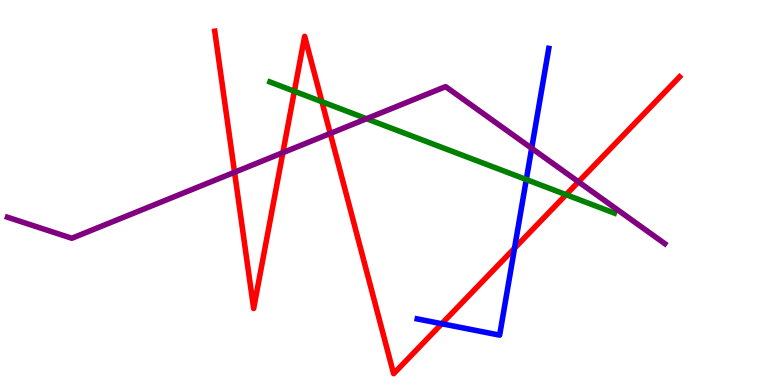[{'lines': ['blue', 'red'], 'intersections': [{'x': 5.7, 'y': 1.59}, {'x': 6.64, 'y': 3.55}]}, {'lines': ['green', 'red'], 'intersections': [{'x': 3.8, 'y': 7.63}, {'x': 4.15, 'y': 7.36}, {'x': 7.3, 'y': 4.94}]}, {'lines': ['purple', 'red'], 'intersections': [{'x': 3.03, 'y': 5.53}, {'x': 3.65, 'y': 6.03}, {'x': 4.26, 'y': 6.53}, {'x': 7.46, 'y': 5.28}]}, {'lines': ['blue', 'green'], 'intersections': [{'x': 6.79, 'y': 5.34}]}, {'lines': ['blue', 'purple'], 'intersections': [{'x': 6.86, 'y': 6.15}]}, {'lines': ['green', 'purple'], 'intersections': [{'x': 4.73, 'y': 6.92}]}]